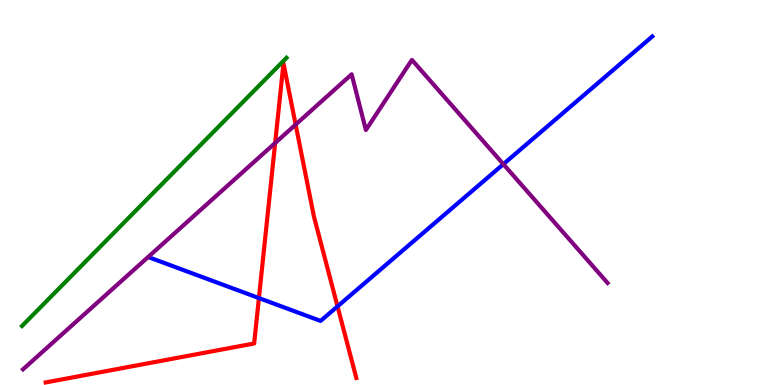[{'lines': ['blue', 'red'], 'intersections': [{'x': 3.34, 'y': 2.26}, {'x': 4.36, 'y': 2.04}]}, {'lines': ['green', 'red'], 'intersections': []}, {'lines': ['purple', 'red'], 'intersections': [{'x': 3.55, 'y': 6.29}, {'x': 3.81, 'y': 6.76}]}, {'lines': ['blue', 'green'], 'intersections': []}, {'lines': ['blue', 'purple'], 'intersections': [{'x': 6.5, 'y': 5.74}]}, {'lines': ['green', 'purple'], 'intersections': []}]